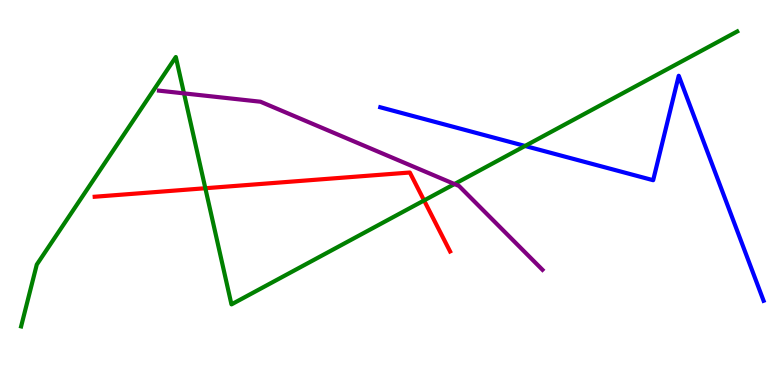[{'lines': ['blue', 'red'], 'intersections': []}, {'lines': ['green', 'red'], 'intersections': [{'x': 2.65, 'y': 5.11}, {'x': 5.47, 'y': 4.79}]}, {'lines': ['purple', 'red'], 'intersections': []}, {'lines': ['blue', 'green'], 'intersections': [{'x': 6.77, 'y': 6.21}]}, {'lines': ['blue', 'purple'], 'intersections': []}, {'lines': ['green', 'purple'], 'intersections': [{'x': 2.37, 'y': 7.57}, {'x': 5.86, 'y': 5.22}]}]